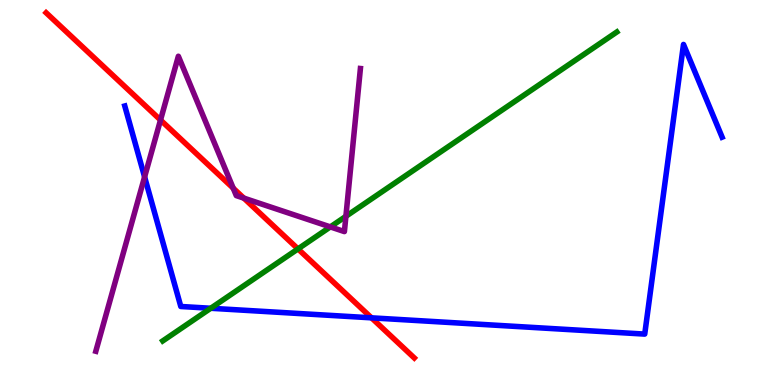[{'lines': ['blue', 'red'], 'intersections': [{'x': 4.79, 'y': 1.74}]}, {'lines': ['green', 'red'], 'intersections': [{'x': 3.84, 'y': 3.53}]}, {'lines': ['purple', 'red'], 'intersections': [{'x': 2.07, 'y': 6.88}, {'x': 3.01, 'y': 5.11}, {'x': 3.15, 'y': 4.85}]}, {'lines': ['blue', 'green'], 'intersections': [{'x': 2.72, 'y': 1.99}]}, {'lines': ['blue', 'purple'], 'intersections': [{'x': 1.87, 'y': 5.4}]}, {'lines': ['green', 'purple'], 'intersections': [{'x': 4.26, 'y': 4.11}, {'x': 4.46, 'y': 4.38}]}]